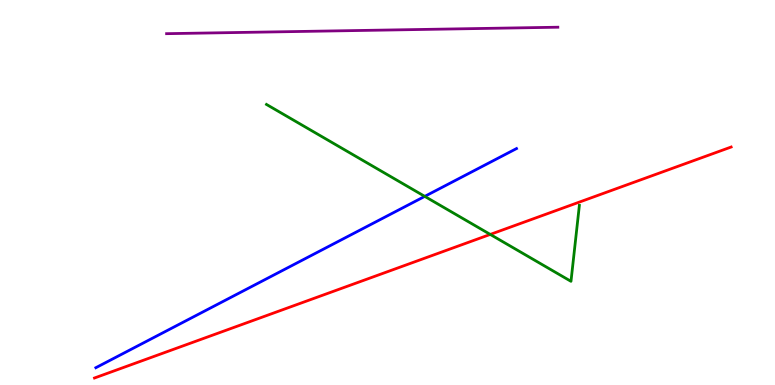[{'lines': ['blue', 'red'], 'intersections': []}, {'lines': ['green', 'red'], 'intersections': [{'x': 6.33, 'y': 3.91}]}, {'lines': ['purple', 'red'], 'intersections': []}, {'lines': ['blue', 'green'], 'intersections': [{'x': 5.48, 'y': 4.9}]}, {'lines': ['blue', 'purple'], 'intersections': []}, {'lines': ['green', 'purple'], 'intersections': []}]